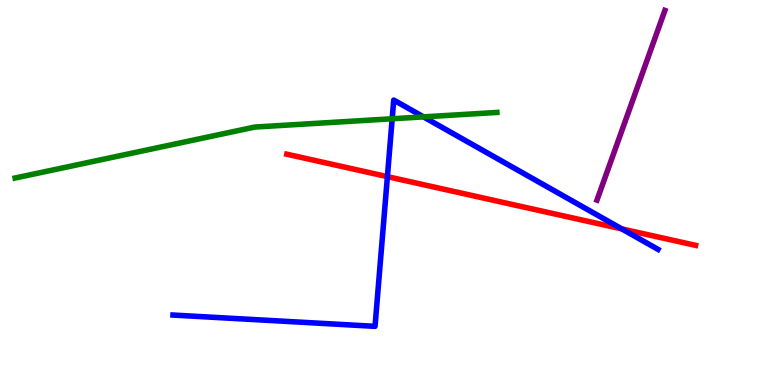[{'lines': ['blue', 'red'], 'intersections': [{'x': 5.0, 'y': 5.41}, {'x': 8.02, 'y': 4.05}]}, {'lines': ['green', 'red'], 'intersections': []}, {'lines': ['purple', 'red'], 'intersections': []}, {'lines': ['blue', 'green'], 'intersections': [{'x': 5.06, 'y': 6.92}, {'x': 5.46, 'y': 6.96}]}, {'lines': ['blue', 'purple'], 'intersections': []}, {'lines': ['green', 'purple'], 'intersections': []}]